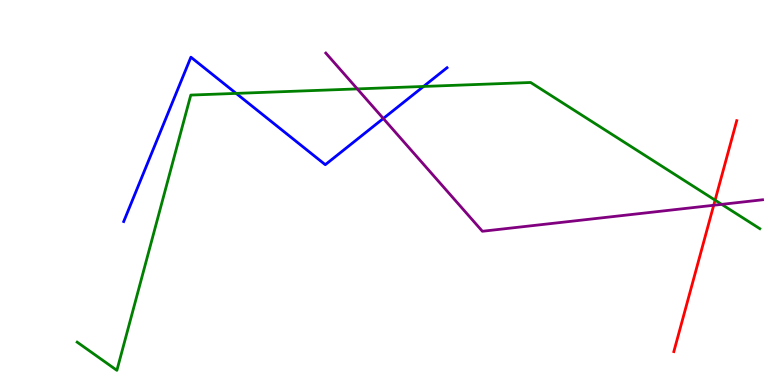[{'lines': ['blue', 'red'], 'intersections': []}, {'lines': ['green', 'red'], 'intersections': [{'x': 9.23, 'y': 4.8}]}, {'lines': ['purple', 'red'], 'intersections': [{'x': 9.21, 'y': 4.67}]}, {'lines': ['blue', 'green'], 'intersections': [{'x': 3.05, 'y': 7.57}, {'x': 5.46, 'y': 7.75}]}, {'lines': ['blue', 'purple'], 'intersections': [{'x': 4.95, 'y': 6.92}]}, {'lines': ['green', 'purple'], 'intersections': [{'x': 4.61, 'y': 7.69}, {'x': 9.31, 'y': 4.69}]}]